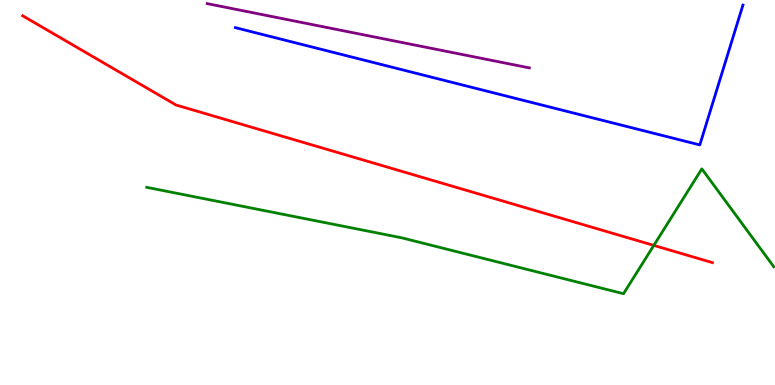[{'lines': ['blue', 'red'], 'intersections': []}, {'lines': ['green', 'red'], 'intersections': [{'x': 8.44, 'y': 3.63}]}, {'lines': ['purple', 'red'], 'intersections': []}, {'lines': ['blue', 'green'], 'intersections': []}, {'lines': ['blue', 'purple'], 'intersections': []}, {'lines': ['green', 'purple'], 'intersections': []}]